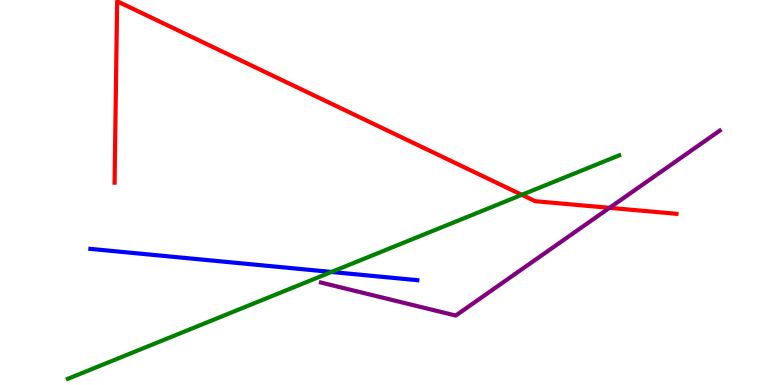[{'lines': ['blue', 'red'], 'intersections': []}, {'lines': ['green', 'red'], 'intersections': [{'x': 6.73, 'y': 4.94}]}, {'lines': ['purple', 'red'], 'intersections': [{'x': 7.86, 'y': 4.6}]}, {'lines': ['blue', 'green'], 'intersections': [{'x': 4.28, 'y': 2.94}]}, {'lines': ['blue', 'purple'], 'intersections': []}, {'lines': ['green', 'purple'], 'intersections': []}]